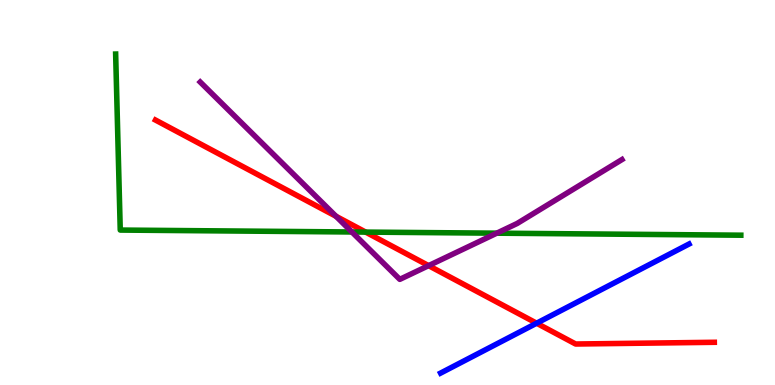[{'lines': ['blue', 'red'], 'intersections': [{'x': 6.92, 'y': 1.6}]}, {'lines': ['green', 'red'], 'intersections': [{'x': 4.72, 'y': 3.97}]}, {'lines': ['purple', 'red'], 'intersections': [{'x': 4.34, 'y': 4.38}, {'x': 5.53, 'y': 3.1}]}, {'lines': ['blue', 'green'], 'intersections': []}, {'lines': ['blue', 'purple'], 'intersections': []}, {'lines': ['green', 'purple'], 'intersections': [{'x': 4.54, 'y': 3.97}, {'x': 6.41, 'y': 3.94}]}]